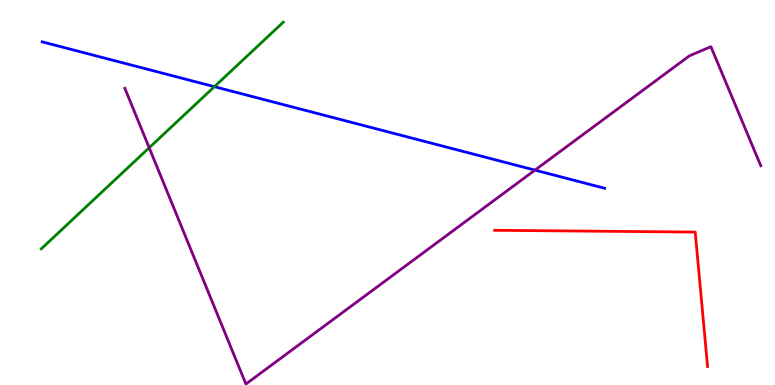[{'lines': ['blue', 'red'], 'intersections': []}, {'lines': ['green', 'red'], 'intersections': []}, {'lines': ['purple', 'red'], 'intersections': []}, {'lines': ['blue', 'green'], 'intersections': [{'x': 2.77, 'y': 7.75}]}, {'lines': ['blue', 'purple'], 'intersections': [{'x': 6.9, 'y': 5.58}]}, {'lines': ['green', 'purple'], 'intersections': [{'x': 1.93, 'y': 6.16}]}]